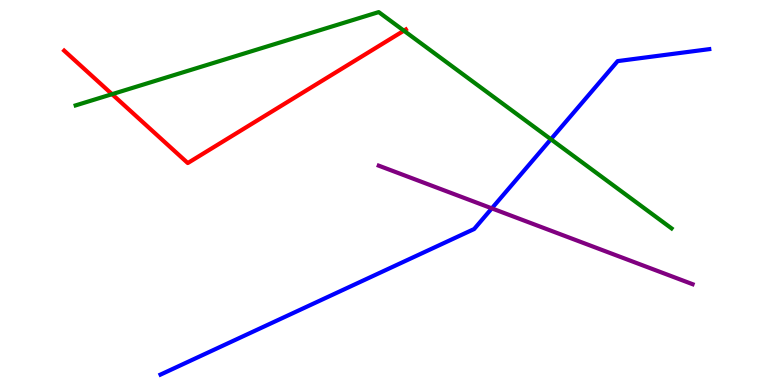[{'lines': ['blue', 'red'], 'intersections': []}, {'lines': ['green', 'red'], 'intersections': [{'x': 1.45, 'y': 7.55}, {'x': 5.21, 'y': 9.2}]}, {'lines': ['purple', 'red'], 'intersections': []}, {'lines': ['blue', 'green'], 'intersections': [{'x': 7.11, 'y': 6.38}]}, {'lines': ['blue', 'purple'], 'intersections': [{'x': 6.35, 'y': 4.59}]}, {'lines': ['green', 'purple'], 'intersections': []}]